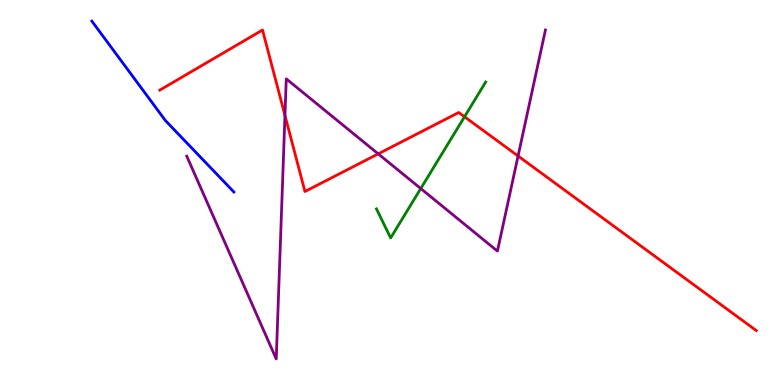[{'lines': ['blue', 'red'], 'intersections': []}, {'lines': ['green', 'red'], 'intersections': [{'x': 5.99, 'y': 6.97}]}, {'lines': ['purple', 'red'], 'intersections': [{'x': 3.68, 'y': 7.0}, {'x': 4.88, 'y': 6.0}, {'x': 6.68, 'y': 5.95}]}, {'lines': ['blue', 'green'], 'intersections': []}, {'lines': ['blue', 'purple'], 'intersections': []}, {'lines': ['green', 'purple'], 'intersections': [{'x': 5.43, 'y': 5.1}]}]